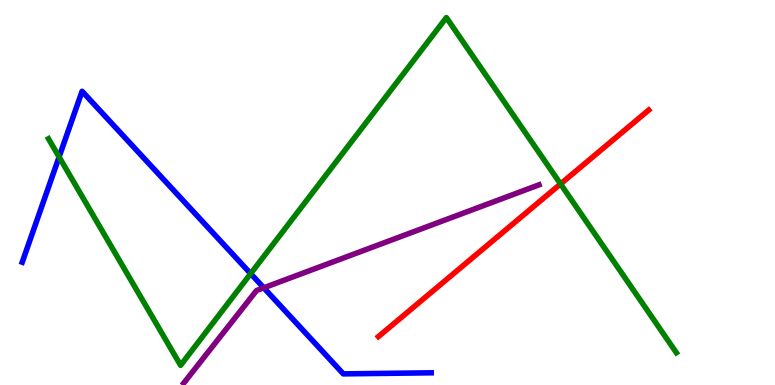[{'lines': ['blue', 'red'], 'intersections': []}, {'lines': ['green', 'red'], 'intersections': [{'x': 7.23, 'y': 5.22}]}, {'lines': ['purple', 'red'], 'intersections': []}, {'lines': ['blue', 'green'], 'intersections': [{'x': 0.762, 'y': 5.92}, {'x': 3.23, 'y': 2.89}]}, {'lines': ['blue', 'purple'], 'intersections': [{'x': 3.4, 'y': 2.52}]}, {'lines': ['green', 'purple'], 'intersections': []}]